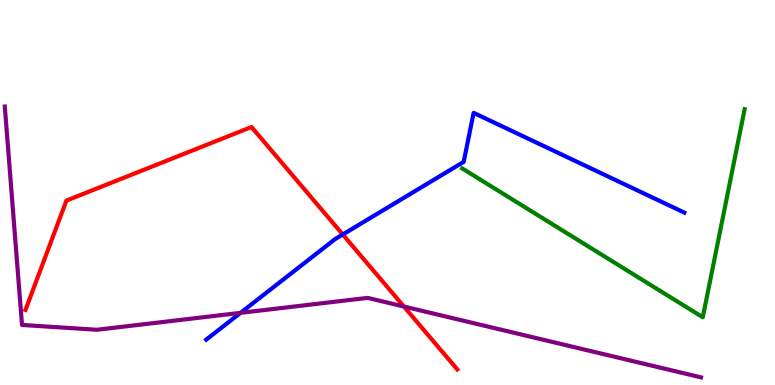[{'lines': ['blue', 'red'], 'intersections': [{'x': 4.42, 'y': 3.91}]}, {'lines': ['green', 'red'], 'intersections': []}, {'lines': ['purple', 'red'], 'intersections': [{'x': 5.21, 'y': 2.04}]}, {'lines': ['blue', 'green'], 'intersections': []}, {'lines': ['blue', 'purple'], 'intersections': [{'x': 3.1, 'y': 1.87}]}, {'lines': ['green', 'purple'], 'intersections': []}]